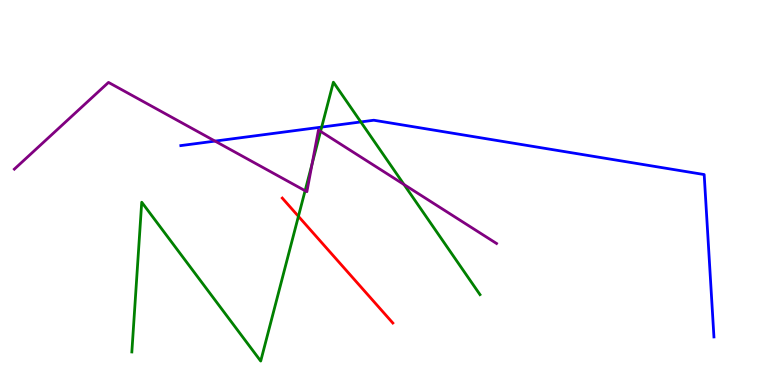[{'lines': ['blue', 'red'], 'intersections': []}, {'lines': ['green', 'red'], 'intersections': [{'x': 3.85, 'y': 4.38}]}, {'lines': ['purple', 'red'], 'intersections': []}, {'lines': ['blue', 'green'], 'intersections': [{'x': 4.15, 'y': 6.7}, {'x': 4.66, 'y': 6.83}]}, {'lines': ['blue', 'purple'], 'intersections': [{'x': 2.77, 'y': 6.34}]}, {'lines': ['green', 'purple'], 'intersections': [{'x': 3.94, 'y': 5.05}, {'x': 4.03, 'y': 5.75}, {'x': 4.14, 'y': 6.59}, {'x': 5.21, 'y': 5.21}]}]